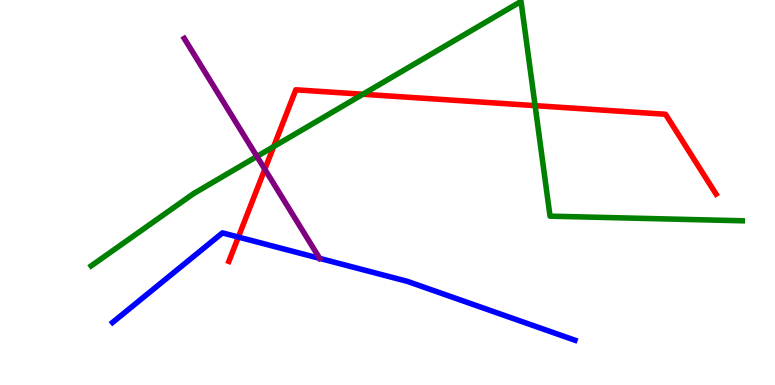[{'lines': ['blue', 'red'], 'intersections': [{'x': 3.08, 'y': 3.84}]}, {'lines': ['green', 'red'], 'intersections': [{'x': 3.53, 'y': 6.19}, {'x': 4.68, 'y': 7.55}, {'x': 6.9, 'y': 7.26}]}, {'lines': ['purple', 'red'], 'intersections': [{'x': 3.42, 'y': 5.6}]}, {'lines': ['blue', 'green'], 'intersections': []}, {'lines': ['blue', 'purple'], 'intersections': [{'x': 4.13, 'y': 3.29}]}, {'lines': ['green', 'purple'], 'intersections': [{'x': 3.32, 'y': 5.94}]}]